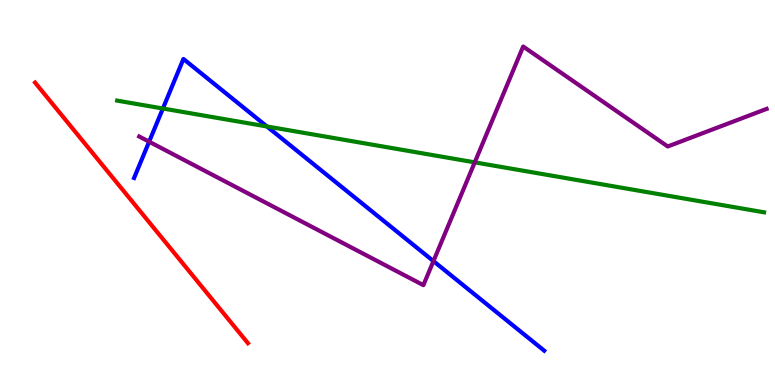[{'lines': ['blue', 'red'], 'intersections': []}, {'lines': ['green', 'red'], 'intersections': []}, {'lines': ['purple', 'red'], 'intersections': []}, {'lines': ['blue', 'green'], 'intersections': [{'x': 2.1, 'y': 7.18}, {'x': 3.44, 'y': 6.71}]}, {'lines': ['blue', 'purple'], 'intersections': [{'x': 1.92, 'y': 6.32}, {'x': 5.59, 'y': 3.22}]}, {'lines': ['green', 'purple'], 'intersections': [{'x': 6.13, 'y': 5.78}]}]